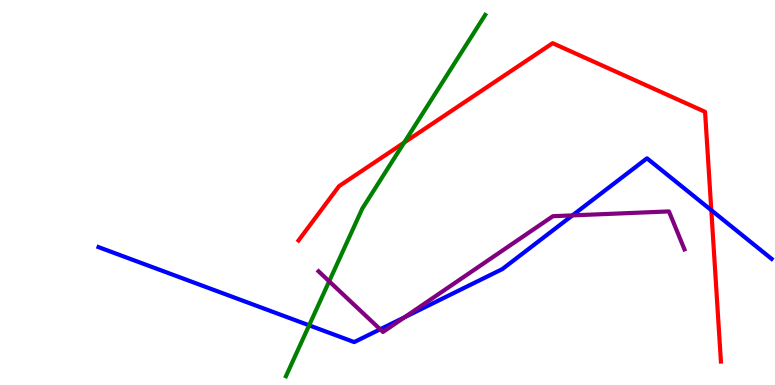[{'lines': ['blue', 'red'], 'intersections': [{'x': 9.18, 'y': 4.54}]}, {'lines': ['green', 'red'], 'intersections': [{'x': 5.22, 'y': 6.3}]}, {'lines': ['purple', 'red'], 'intersections': []}, {'lines': ['blue', 'green'], 'intersections': [{'x': 3.99, 'y': 1.55}]}, {'lines': ['blue', 'purple'], 'intersections': [{'x': 4.91, 'y': 1.45}, {'x': 5.22, 'y': 1.76}, {'x': 7.39, 'y': 4.41}]}, {'lines': ['green', 'purple'], 'intersections': [{'x': 4.25, 'y': 2.69}]}]